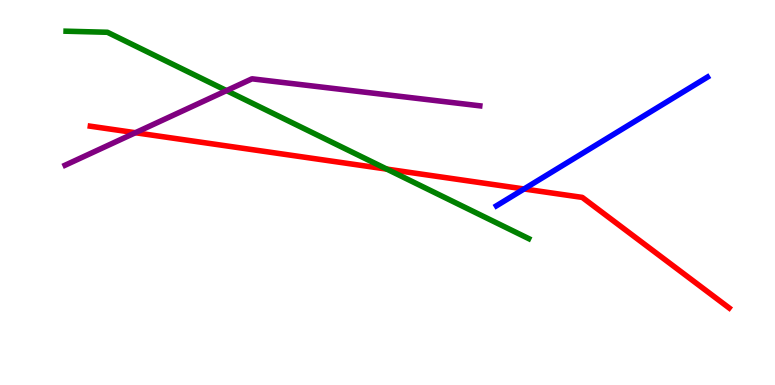[{'lines': ['blue', 'red'], 'intersections': [{'x': 6.76, 'y': 5.09}]}, {'lines': ['green', 'red'], 'intersections': [{'x': 4.99, 'y': 5.61}]}, {'lines': ['purple', 'red'], 'intersections': [{'x': 1.75, 'y': 6.55}]}, {'lines': ['blue', 'green'], 'intersections': []}, {'lines': ['blue', 'purple'], 'intersections': []}, {'lines': ['green', 'purple'], 'intersections': [{'x': 2.92, 'y': 7.65}]}]